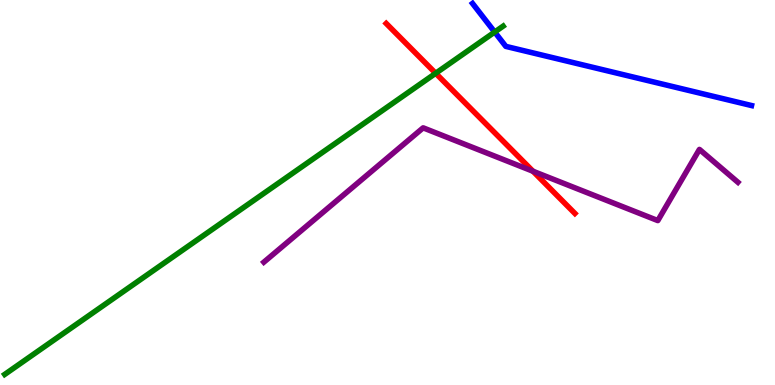[{'lines': ['blue', 'red'], 'intersections': []}, {'lines': ['green', 'red'], 'intersections': [{'x': 5.62, 'y': 8.1}]}, {'lines': ['purple', 'red'], 'intersections': [{'x': 6.88, 'y': 5.55}]}, {'lines': ['blue', 'green'], 'intersections': [{'x': 6.38, 'y': 9.17}]}, {'lines': ['blue', 'purple'], 'intersections': []}, {'lines': ['green', 'purple'], 'intersections': []}]